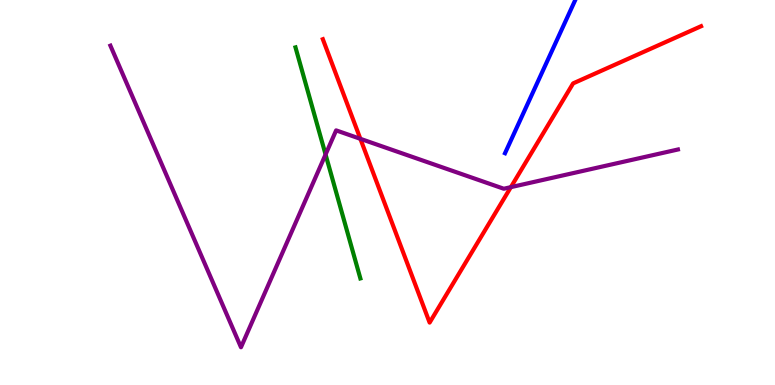[{'lines': ['blue', 'red'], 'intersections': []}, {'lines': ['green', 'red'], 'intersections': []}, {'lines': ['purple', 'red'], 'intersections': [{'x': 4.65, 'y': 6.39}, {'x': 6.59, 'y': 5.14}]}, {'lines': ['blue', 'green'], 'intersections': []}, {'lines': ['blue', 'purple'], 'intersections': []}, {'lines': ['green', 'purple'], 'intersections': [{'x': 4.2, 'y': 5.99}]}]